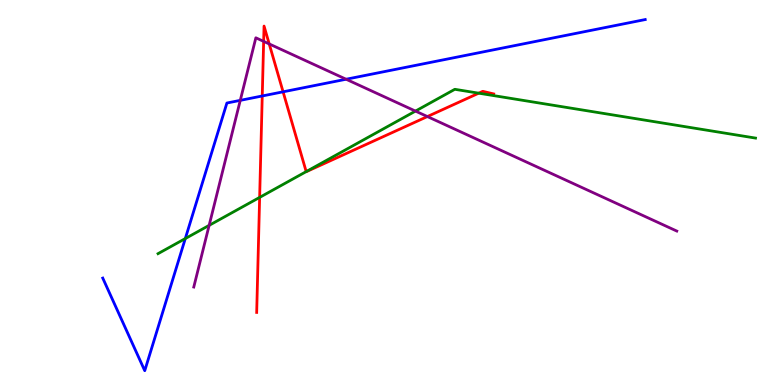[{'lines': ['blue', 'red'], 'intersections': [{'x': 3.38, 'y': 7.51}, {'x': 3.65, 'y': 7.62}]}, {'lines': ['green', 'red'], 'intersections': [{'x': 3.35, 'y': 4.87}, {'x': 3.95, 'y': 5.54}, {'x': 6.18, 'y': 7.58}]}, {'lines': ['purple', 'red'], 'intersections': [{'x': 3.4, 'y': 8.93}, {'x': 3.47, 'y': 8.86}, {'x': 5.51, 'y': 6.97}]}, {'lines': ['blue', 'green'], 'intersections': [{'x': 2.39, 'y': 3.8}]}, {'lines': ['blue', 'purple'], 'intersections': [{'x': 3.1, 'y': 7.39}, {'x': 4.47, 'y': 7.94}]}, {'lines': ['green', 'purple'], 'intersections': [{'x': 2.7, 'y': 4.15}, {'x': 5.36, 'y': 7.11}]}]